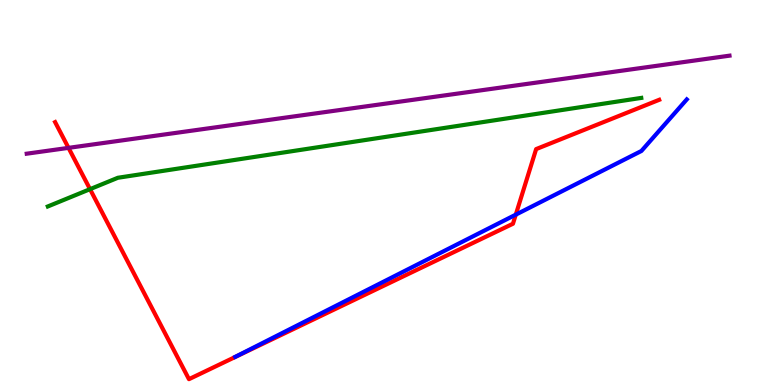[{'lines': ['blue', 'red'], 'intersections': [{'x': 6.66, 'y': 4.42}]}, {'lines': ['green', 'red'], 'intersections': [{'x': 1.16, 'y': 5.09}]}, {'lines': ['purple', 'red'], 'intersections': [{'x': 0.884, 'y': 6.16}]}, {'lines': ['blue', 'green'], 'intersections': []}, {'lines': ['blue', 'purple'], 'intersections': []}, {'lines': ['green', 'purple'], 'intersections': []}]